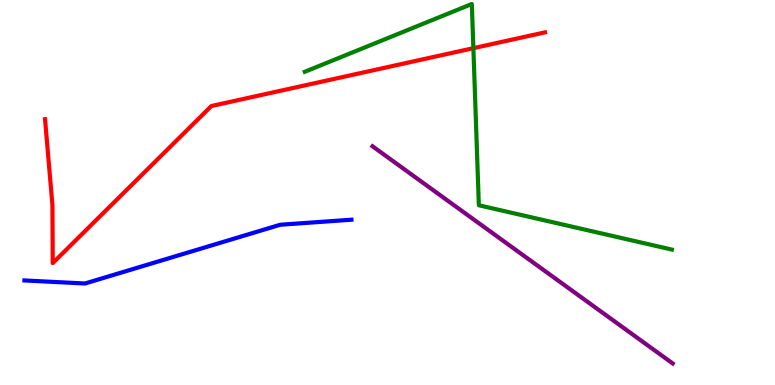[{'lines': ['blue', 'red'], 'intersections': []}, {'lines': ['green', 'red'], 'intersections': [{'x': 6.11, 'y': 8.75}]}, {'lines': ['purple', 'red'], 'intersections': []}, {'lines': ['blue', 'green'], 'intersections': []}, {'lines': ['blue', 'purple'], 'intersections': []}, {'lines': ['green', 'purple'], 'intersections': []}]